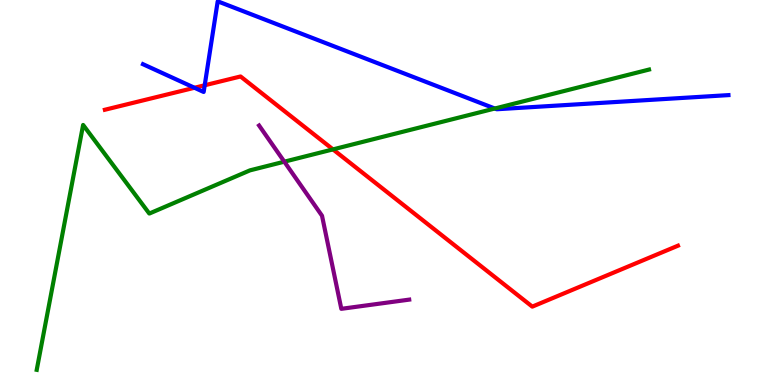[{'lines': ['blue', 'red'], 'intersections': [{'x': 2.51, 'y': 7.72}, {'x': 2.64, 'y': 7.79}]}, {'lines': ['green', 'red'], 'intersections': [{'x': 4.3, 'y': 6.12}]}, {'lines': ['purple', 'red'], 'intersections': []}, {'lines': ['blue', 'green'], 'intersections': [{'x': 6.38, 'y': 7.18}]}, {'lines': ['blue', 'purple'], 'intersections': []}, {'lines': ['green', 'purple'], 'intersections': [{'x': 3.67, 'y': 5.8}]}]